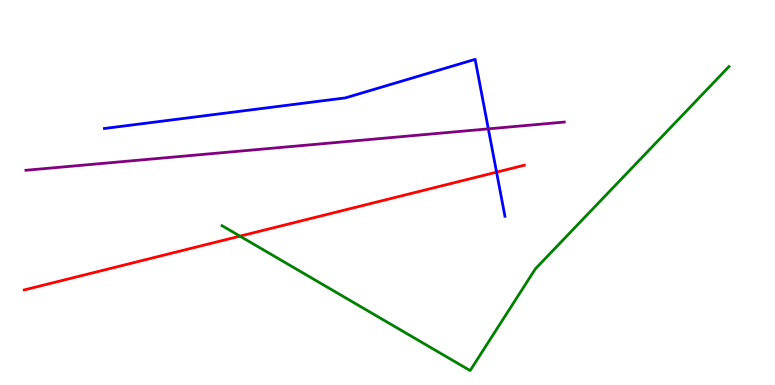[{'lines': ['blue', 'red'], 'intersections': [{'x': 6.41, 'y': 5.53}]}, {'lines': ['green', 'red'], 'intersections': [{'x': 3.1, 'y': 3.87}]}, {'lines': ['purple', 'red'], 'intersections': []}, {'lines': ['blue', 'green'], 'intersections': []}, {'lines': ['blue', 'purple'], 'intersections': [{'x': 6.3, 'y': 6.65}]}, {'lines': ['green', 'purple'], 'intersections': []}]